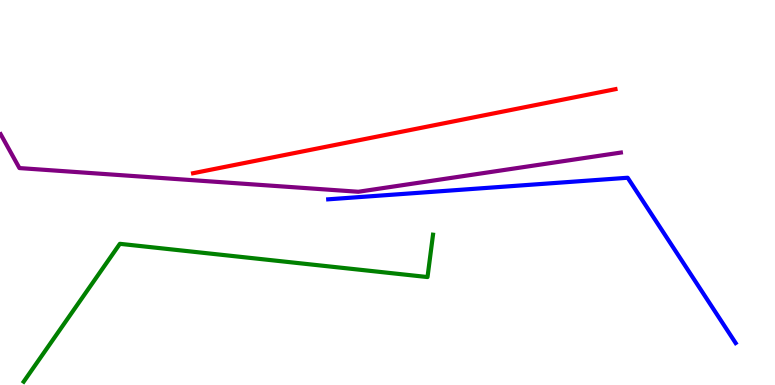[{'lines': ['blue', 'red'], 'intersections': []}, {'lines': ['green', 'red'], 'intersections': []}, {'lines': ['purple', 'red'], 'intersections': []}, {'lines': ['blue', 'green'], 'intersections': []}, {'lines': ['blue', 'purple'], 'intersections': []}, {'lines': ['green', 'purple'], 'intersections': []}]